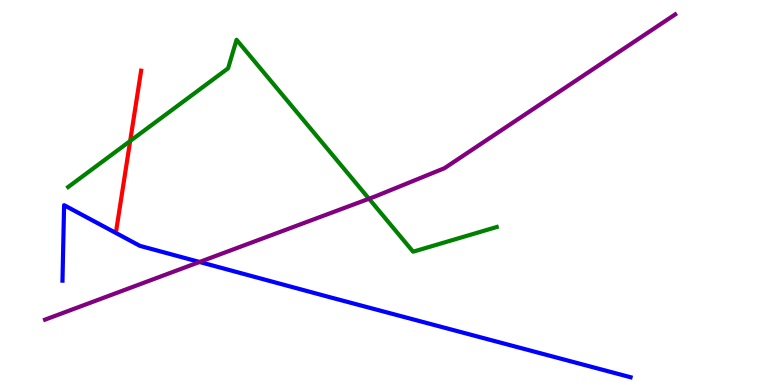[{'lines': ['blue', 'red'], 'intersections': []}, {'lines': ['green', 'red'], 'intersections': [{'x': 1.68, 'y': 6.34}]}, {'lines': ['purple', 'red'], 'intersections': []}, {'lines': ['blue', 'green'], 'intersections': []}, {'lines': ['blue', 'purple'], 'intersections': [{'x': 2.57, 'y': 3.2}]}, {'lines': ['green', 'purple'], 'intersections': [{'x': 4.76, 'y': 4.84}]}]